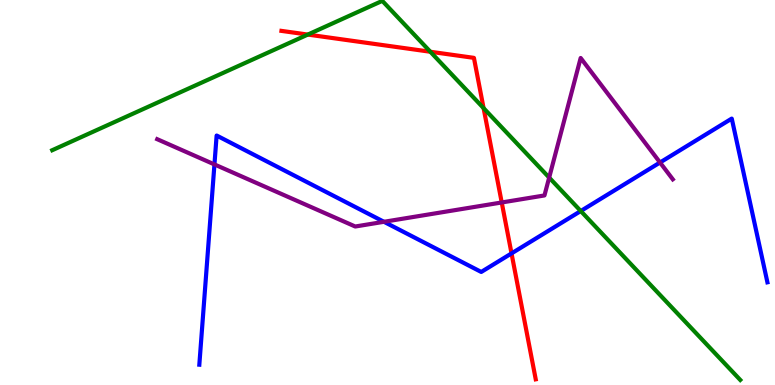[{'lines': ['blue', 'red'], 'intersections': [{'x': 6.6, 'y': 3.42}]}, {'lines': ['green', 'red'], 'intersections': [{'x': 3.97, 'y': 9.1}, {'x': 5.55, 'y': 8.66}, {'x': 6.24, 'y': 7.19}]}, {'lines': ['purple', 'red'], 'intersections': [{'x': 6.47, 'y': 4.74}]}, {'lines': ['blue', 'green'], 'intersections': [{'x': 7.49, 'y': 4.52}]}, {'lines': ['blue', 'purple'], 'intersections': [{'x': 2.77, 'y': 5.73}, {'x': 4.95, 'y': 4.24}, {'x': 8.52, 'y': 5.78}]}, {'lines': ['green', 'purple'], 'intersections': [{'x': 7.09, 'y': 5.39}]}]